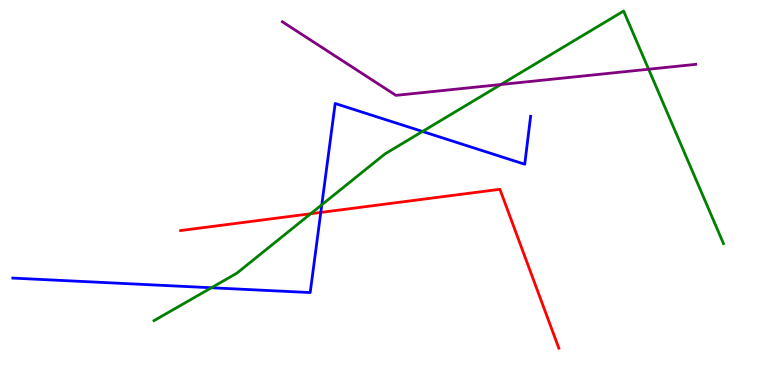[{'lines': ['blue', 'red'], 'intersections': [{'x': 4.14, 'y': 4.48}]}, {'lines': ['green', 'red'], 'intersections': [{'x': 4.01, 'y': 4.45}]}, {'lines': ['purple', 'red'], 'intersections': []}, {'lines': ['blue', 'green'], 'intersections': [{'x': 2.73, 'y': 2.53}, {'x': 4.15, 'y': 4.68}, {'x': 5.45, 'y': 6.59}]}, {'lines': ['blue', 'purple'], 'intersections': []}, {'lines': ['green', 'purple'], 'intersections': [{'x': 6.46, 'y': 7.81}, {'x': 8.37, 'y': 8.2}]}]